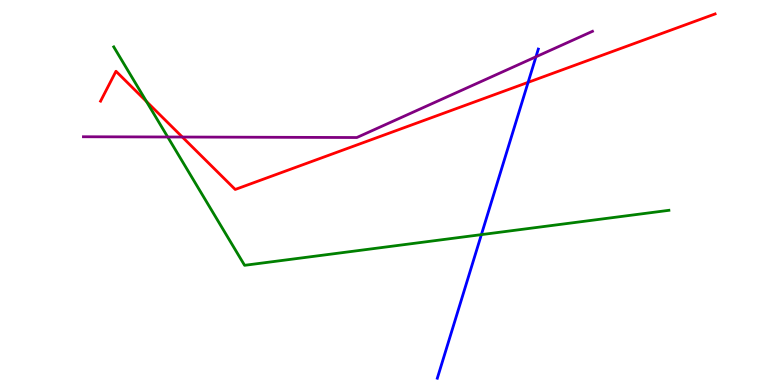[{'lines': ['blue', 'red'], 'intersections': [{'x': 6.81, 'y': 7.86}]}, {'lines': ['green', 'red'], 'intersections': [{'x': 1.89, 'y': 7.36}]}, {'lines': ['purple', 'red'], 'intersections': [{'x': 2.35, 'y': 6.44}]}, {'lines': ['blue', 'green'], 'intersections': [{'x': 6.21, 'y': 3.91}]}, {'lines': ['blue', 'purple'], 'intersections': [{'x': 6.92, 'y': 8.52}]}, {'lines': ['green', 'purple'], 'intersections': [{'x': 2.16, 'y': 6.44}]}]